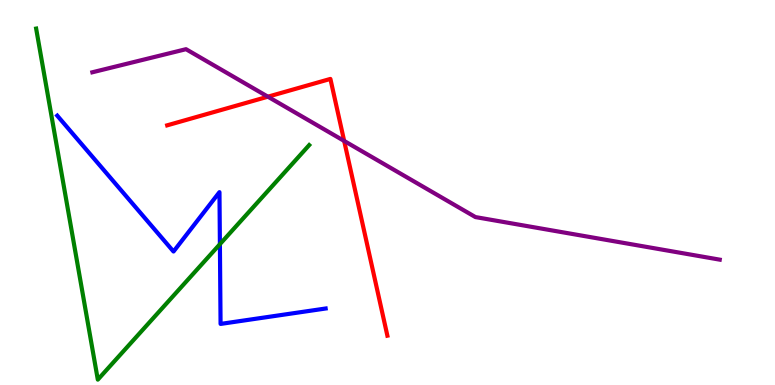[{'lines': ['blue', 'red'], 'intersections': []}, {'lines': ['green', 'red'], 'intersections': []}, {'lines': ['purple', 'red'], 'intersections': [{'x': 3.46, 'y': 7.49}, {'x': 4.44, 'y': 6.34}]}, {'lines': ['blue', 'green'], 'intersections': [{'x': 2.84, 'y': 3.66}]}, {'lines': ['blue', 'purple'], 'intersections': []}, {'lines': ['green', 'purple'], 'intersections': []}]